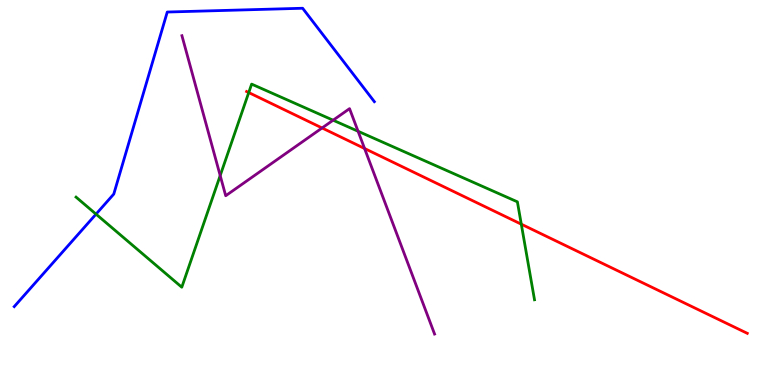[{'lines': ['blue', 'red'], 'intersections': []}, {'lines': ['green', 'red'], 'intersections': [{'x': 3.21, 'y': 7.6}, {'x': 6.73, 'y': 4.18}]}, {'lines': ['purple', 'red'], 'intersections': [{'x': 4.16, 'y': 6.68}, {'x': 4.7, 'y': 6.14}]}, {'lines': ['blue', 'green'], 'intersections': [{'x': 1.24, 'y': 4.44}]}, {'lines': ['blue', 'purple'], 'intersections': []}, {'lines': ['green', 'purple'], 'intersections': [{'x': 2.84, 'y': 5.44}, {'x': 4.3, 'y': 6.88}, {'x': 4.62, 'y': 6.59}]}]